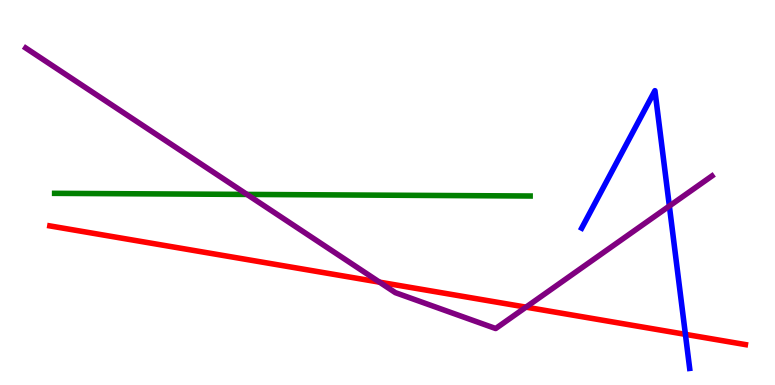[{'lines': ['blue', 'red'], 'intersections': [{'x': 8.84, 'y': 1.32}]}, {'lines': ['green', 'red'], 'intersections': []}, {'lines': ['purple', 'red'], 'intersections': [{'x': 4.9, 'y': 2.67}, {'x': 6.79, 'y': 2.02}]}, {'lines': ['blue', 'green'], 'intersections': []}, {'lines': ['blue', 'purple'], 'intersections': [{'x': 8.64, 'y': 4.65}]}, {'lines': ['green', 'purple'], 'intersections': [{'x': 3.19, 'y': 4.95}]}]